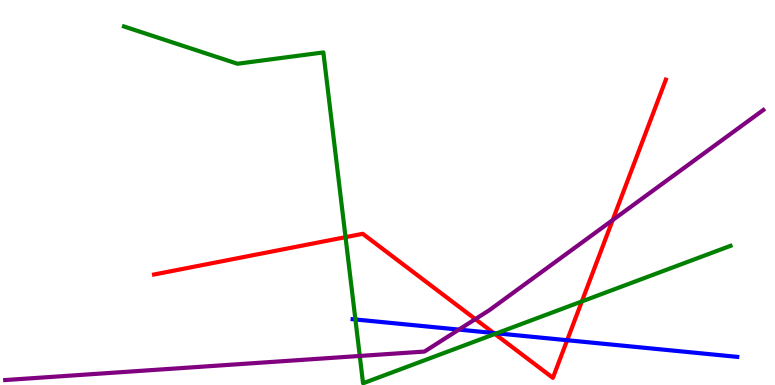[{'lines': ['blue', 'red'], 'intersections': [{'x': 6.37, 'y': 1.35}, {'x': 7.32, 'y': 1.16}]}, {'lines': ['green', 'red'], 'intersections': [{'x': 4.46, 'y': 3.84}, {'x': 6.39, 'y': 1.33}, {'x': 7.51, 'y': 2.17}]}, {'lines': ['purple', 'red'], 'intersections': [{'x': 6.13, 'y': 1.71}, {'x': 7.91, 'y': 4.28}]}, {'lines': ['blue', 'green'], 'intersections': [{'x': 4.59, 'y': 1.7}, {'x': 6.41, 'y': 1.34}]}, {'lines': ['blue', 'purple'], 'intersections': [{'x': 5.92, 'y': 1.44}]}, {'lines': ['green', 'purple'], 'intersections': [{'x': 4.64, 'y': 0.754}]}]